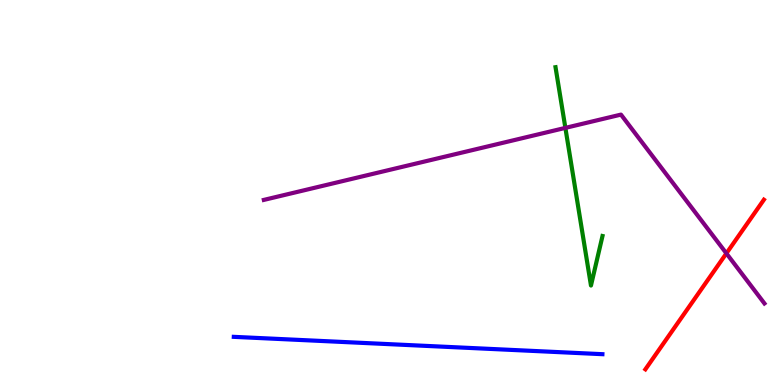[{'lines': ['blue', 'red'], 'intersections': []}, {'lines': ['green', 'red'], 'intersections': []}, {'lines': ['purple', 'red'], 'intersections': [{'x': 9.37, 'y': 3.42}]}, {'lines': ['blue', 'green'], 'intersections': []}, {'lines': ['blue', 'purple'], 'intersections': []}, {'lines': ['green', 'purple'], 'intersections': [{'x': 7.3, 'y': 6.68}]}]